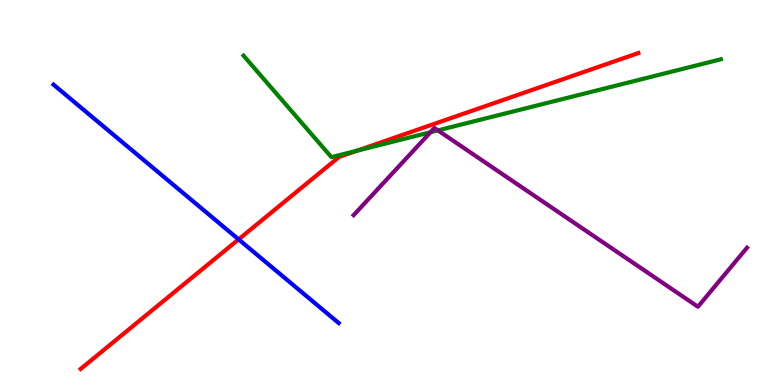[{'lines': ['blue', 'red'], 'intersections': [{'x': 3.08, 'y': 3.78}]}, {'lines': ['green', 'red'], 'intersections': [{'x': 4.61, 'y': 6.09}]}, {'lines': ['purple', 'red'], 'intersections': []}, {'lines': ['blue', 'green'], 'intersections': []}, {'lines': ['blue', 'purple'], 'intersections': []}, {'lines': ['green', 'purple'], 'intersections': [{'x': 5.55, 'y': 6.57}, {'x': 5.65, 'y': 6.61}]}]